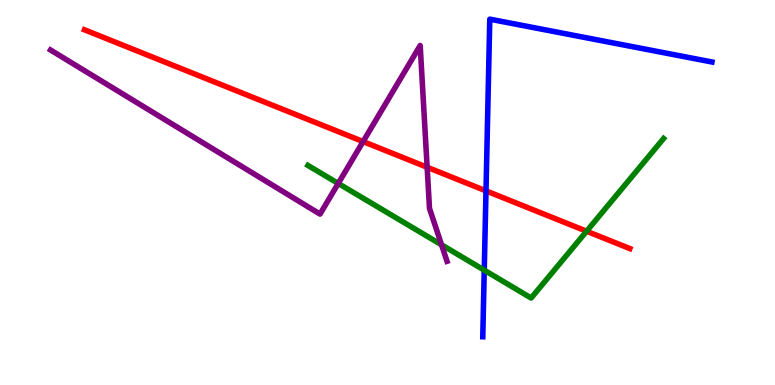[{'lines': ['blue', 'red'], 'intersections': [{'x': 6.27, 'y': 5.04}]}, {'lines': ['green', 'red'], 'intersections': [{'x': 7.57, 'y': 3.99}]}, {'lines': ['purple', 'red'], 'intersections': [{'x': 4.69, 'y': 6.32}, {'x': 5.51, 'y': 5.66}]}, {'lines': ['blue', 'green'], 'intersections': [{'x': 6.25, 'y': 2.98}]}, {'lines': ['blue', 'purple'], 'intersections': []}, {'lines': ['green', 'purple'], 'intersections': [{'x': 4.36, 'y': 5.24}, {'x': 5.7, 'y': 3.64}]}]